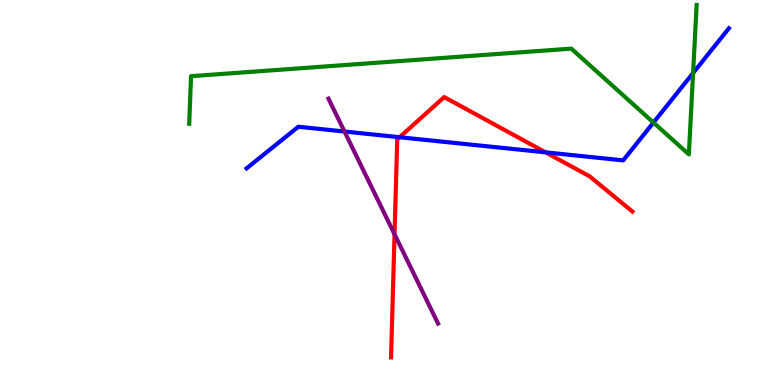[{'lines': ['blue', 'red'], 'intersections': [{'x': 5.16, 'y': 6.44}, {'x': 7.04, 'y': 6.04}]}, {'lines': ['green', 'red'], 'intersections': []}, {'lines': ['purple', 'red'], 'intersections': [{'x': 5.09, 'y': 3.92}]}, {'lines': ['blue', 'green'], 'intersections': [{'x': 8.43, 'y': 6.82}, {'x': 8.94, 'y': 8.1}]}, {'lines': ['blue', 'purple'], 'intersections': [{'x': 4.44, 'y': 6.58}]}, {'lines': ['green', 'purple'], 'intersections': []}]